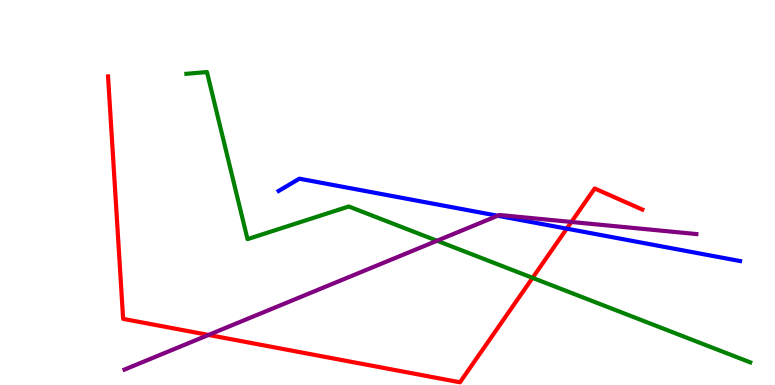[{'lines': ['blue', 'red'], 'intersections': [{'x': 7.31, 'y': 4.06}]}, {'lines': ['green', 'red'], 'intersections': [{'x': 6.87, 'y': 2.78}]}, {'lines': ['purple', 'red'], 'intersections': [{'x': 2.69, 'y': 1.3}, {'x': 7.37, 'y': 4.23}]}, {'lines': ['blue', 'green'], 'intersections': []}, {'lines': ['blue', 'purple'], 'intersections': [{'x': 6.42, 'y': 4.4}]}, {'lines': ['green', 'purple'], 'intersections': [{'x': 5.64, 'y': 3.75}]}]